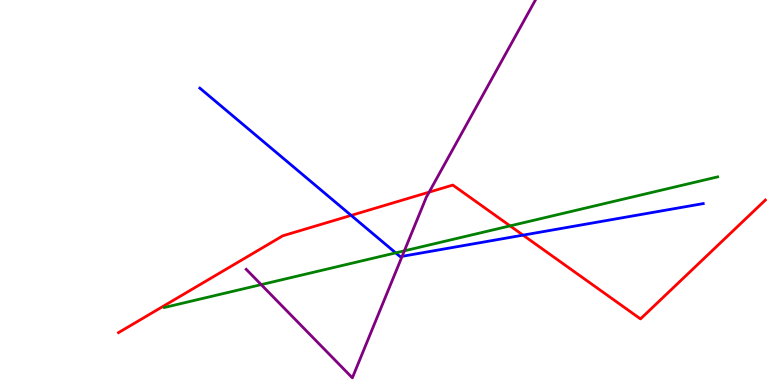[{'lines': ['blue', 'red'], 'intersections': [{'x': 4.53, 'y': 4.41}, {'x': 6.75, 'y': 3.89}]}, {'lines': ['green', 'red'], 'intersections': [{'x': 6.58, 'y': 4.13}]}, {'lines': ['purple', 'red'], 'intersections': [{'x': 5.54, 'y': 5.01}]}, {'lines': ['blue', 'green'], 'intersections': [{'x': 5.11, 'y': 3.43}]}, {'lines': ['blue', 'purple'], 'intersections': [{'x': 5.19, 'y': 3.34}]}, {'lines': ['green', 'purple'], 'intersections': [{'x': 3.37, 'y': 2.61}, {'x': 5.22, 'y': 3.48}]}]